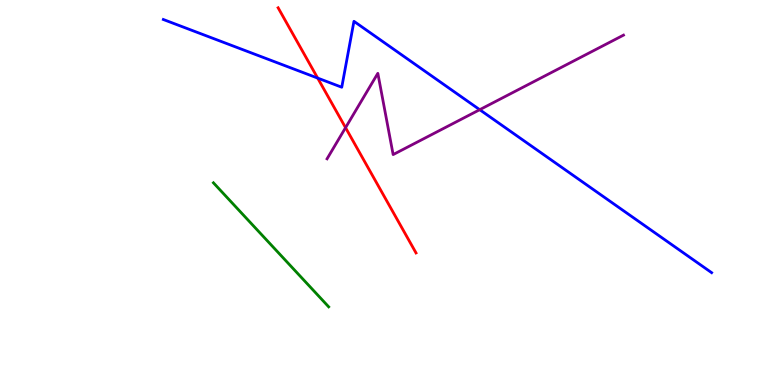[{'lines': ['blue', 'red'], 'intersections': [{'x': 4.1, 'y': 7.97}]}, {'lines': ['green', 'red'], 'intersections': []}, {'lines': ['purple', 'red'], 'intersections': [{'x': 4.46, 'y': 6.68}]}, {'lines': ['blue', 'green'], 'intersections': []}, {'lines': ['blue', 'purple'], 'intersections': [{'x': 6.19, 'y': 7.15}]}, {'lines': ['green', 'purple'], 'intersections': []}]